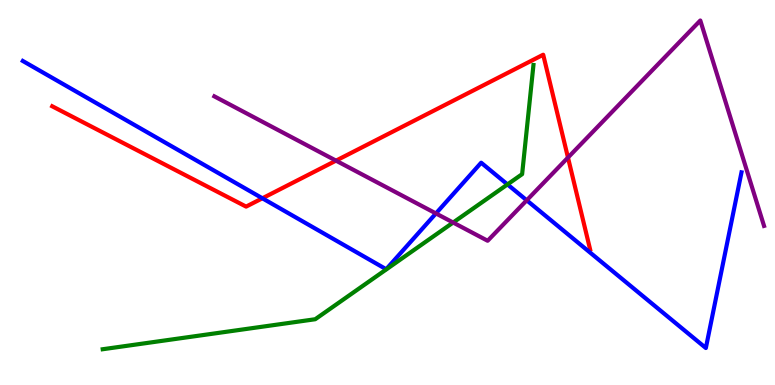[{'lines': ['blue', 'red'], 'intersections': [{'x': 3.39, 'y': 4.85}]}, {'lines': ['green', 'red'], 'intersections': []}, {'lines': ['purple', 'red'], 'intersections': [{'x': 4.34, 'y': 5.83}, {'x': 7.33, 'y': 5.91}]}, {'lines': ['blue', 'green'], 'intersections': [{'x': 6.55, 'y': 5.21}]}, {'lines': ['blue', 'purple'], 'intersections': [{'x': 5.62, 'y': 4.46}, {'x': 6.8, 'y': 4.8}]}, {'lines': ['green', 'purple'], 'intersections': [{'x': 5.85, 'y': 4.22}]}]